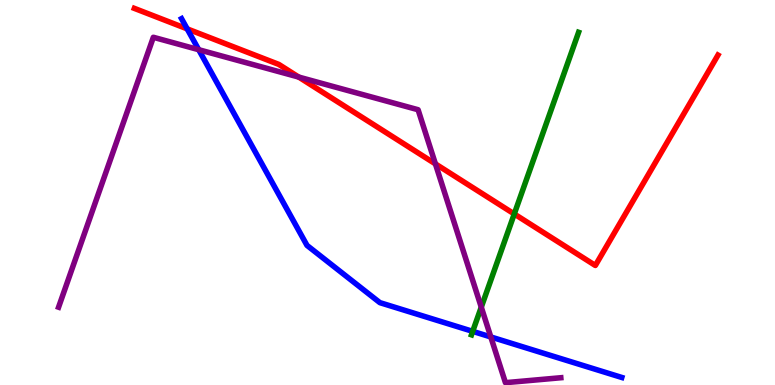[{'lines': ['blue', 'red'], 'intersections': [{'x': 2.42, 'y': 9.25}]}, {'lines': ['green', 'red'], 'intersections': [{'x': 6.64, 'y': 4.44}]}, {'lines': ['purple', 'red'], 'intersections': [{'x': 3.85, 'y': 8.0}, {'x': 5.62, 'y': 5.74}]}, {'lines': ['blue', 'green'], 'intersections': [{'x': 6.1, 'y': 1.39}]}, {'lines': ['blue', 'purple'], 'intersections': [{'x': 2.56, 'y': 8.71}, {'x': 6.33, 'y': 1.25}]}, {'lines': ['green', 'purple'], 'intersections': [{'x': 6.21, 'y': 2.02}]}]